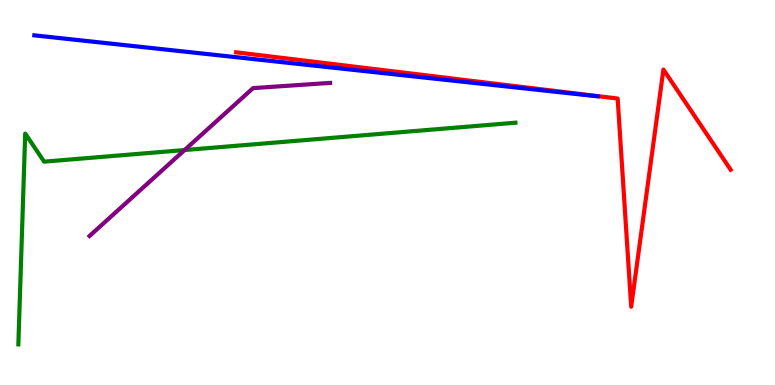[{'lines': ['blue', 'red'], 'intersections': []}, {'lines': ['green', 'red'], 'intersections': []}, {'lines': ['purple', 'red'], 'intersections': []}, {'lines': ['blue', 'green'], 'intersections': []}, {'lines': ['blue', 'purple'], 'intersections': []}, {'lines': ['green', 'purple'], 'intersections': [{'x': 2.38, 'y': 6.1}]}]